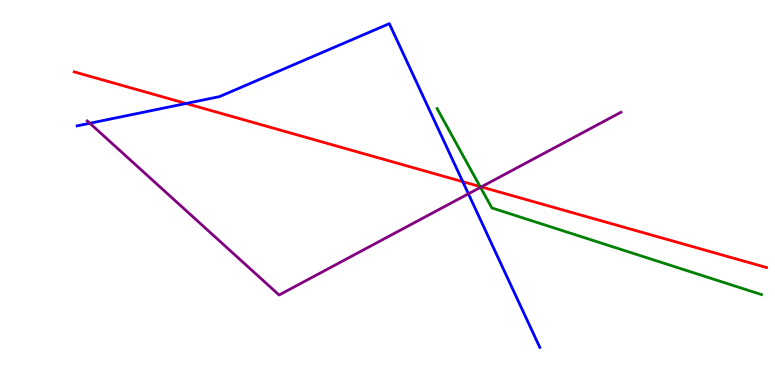[{'lines': ['blue', 'red'], 'intersections': [{'x': 2.4, 'y': 7.31}, {'x': 5.97, 'y': 5.28}]}, {'lines': ['green', 'red'], 'intersections': [{'x': 6.19, 'y': 5.15}]}, {'lines': ['purple', 'red'], 'intersections': [{'x': 6.21, 'y': 5.15}]}, {'lines': ['blue', 'green'], 'intersections': []}, {'lines': ['blue', 'purple'], 'intersections': [{'x': 1.16, 'y': 6.8}, {'x': 6.04, 'y': 4.97}]}, {'lines': ['green', 'purple'], 'intersections': [{'x': 6.2, 'y': 5.13}]}]